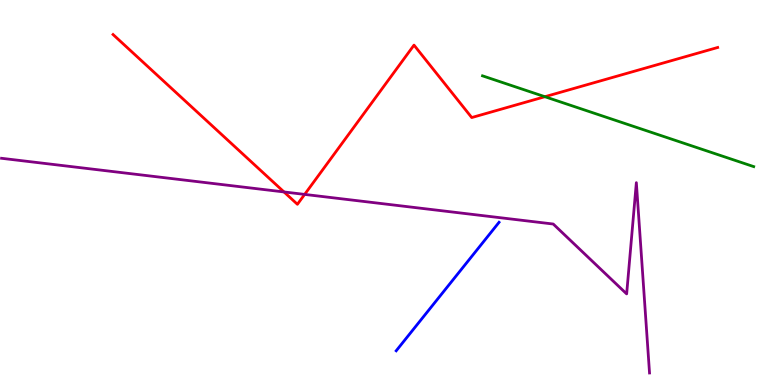[{'lines': ['blue', 'red'], 'intersections': []}, {'lines': ['green', 'red'], 'intersections': [{'x': 7.03, 'y': 7.49}]}, {'lines': ['purple', 'red'], 'intersections': [{'x': 3.66, 'y': 5.01}, {'x': 3.93, 'y': 4.95}]}, {'lines': ['blue', 'green'], 'intersections': []}, {'lines': ['blue', 'purple'], 'intersections': []}, {'lines': ['green', 'purple'], 'intersections': []}]